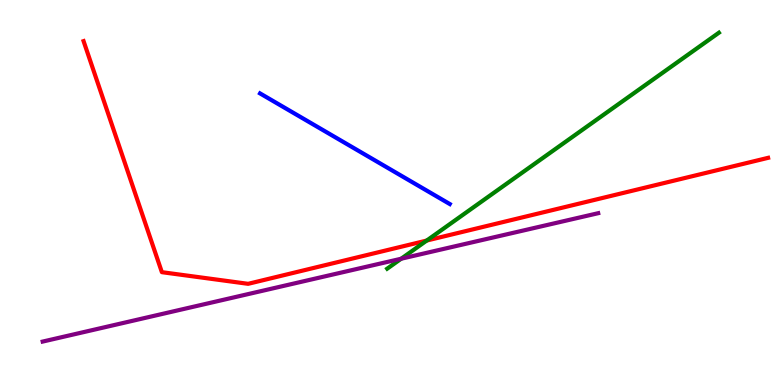[{'lines': ['blue', 'red'], 'intersections': []}, {'lines': ['green', 'red'], 'intersections': [{'x': 5.51, 'y': 3.75}]}, {'lines': ['purple', 'red'], 'intersections': []}, {'lines': ['blue', 'green'], 'intersections': []}, {'lines': ['blue', 'purple'], 'intersections': []}, {'lines': ['green', 'purple'], 'intersections': [{'x': 5.18, 'y': 3.28}]}]